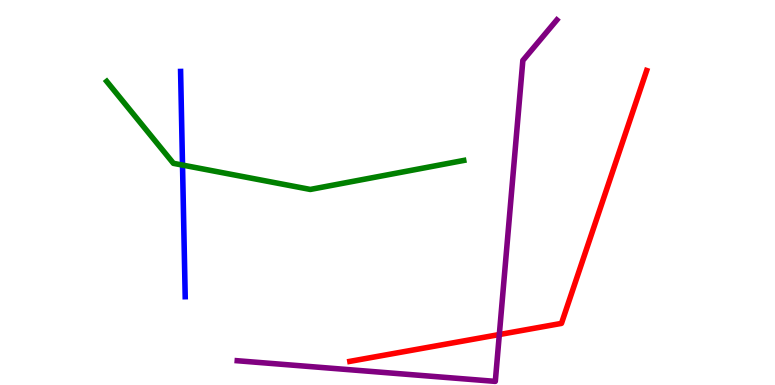[{'lines': ['blue', 'red'], 'intersections': []}, {'lines': ['green', 'red'], 'intersections': []}, {'lines': ['purple', 'red'], 'intersections': [{'x': 6.44, 'y': 1.31}]}, {'lines': ['blue', 'green'], 'intersections': [{'x': 2.36, 'y': 5.71}]}, {'lines': ['blue', 'purple'], 'intersections': []}, {'lines': ['green', 'purple'], 'intersections': []}]